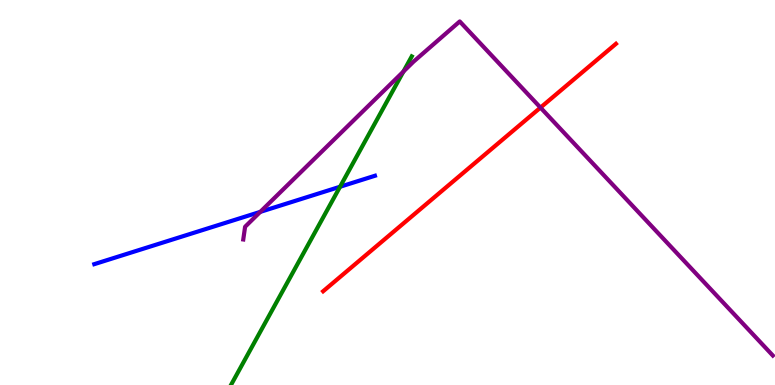[{'lines': ['blue', 'red'], 'intersections': []}, {'lines': ['green', 'red'], 'intersections': []}, {'lines': ['purple', 'red'], 'intersections': [{'x': 6.97, 'y': 7.21}]}, {'lines': ['blue', 'green'], 'intersections': [{'x': 4.39, 'y': 5.15}]}, {'lines': ['blue', 'purple'], 'intersections': [{'x': 3.36, 'y': 4.5}]}, {'lines': ['green', 'purple'], 'intersections': [{'x': 5.21, 'y': 8.14}]}]